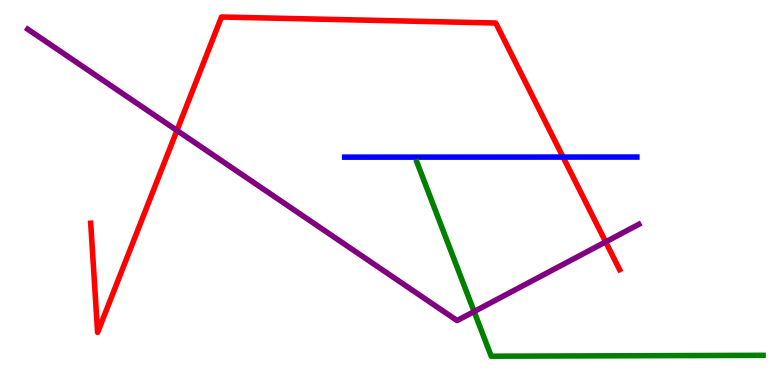[{'lines': ['blue', 'red'], 'intersections': [{'x': 7.27, 'y': 5.92}]}, {'lines': ['green', 'red'], 'intersections': []}, {'lines': ['purple', 'red'], 'intersections': [{'x': 2.28, 'y': 6.61}, {'x': 7.82, 'y': 3.72}]}, {'lines': ['blue', 'green'], 'intersections': []}, {'lines': ['blue', 'purple'], 'intersections': []}, {'lines': ['green', 'purple'], 'intersections': [{'x': 6.12, 'y': 1.91}]}]